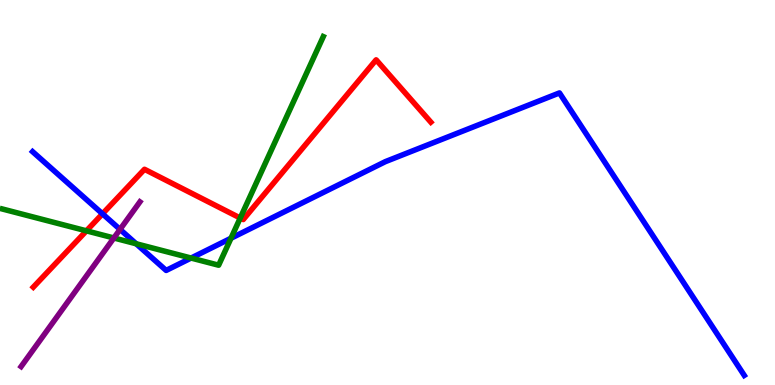[{'lines': ['blue', 'red'], 'intersections': [{'x': 1.32, 'y': 4.45}]}, {'lines': ['green', 'red'], 'intersections': [{'x': 1.12, 'y': 4.0}, {'x': 3.1, 'y': 4.34}]}, {'lines': ['purple', 'red'], 'intersections': []}, {'lines': ['blue', 'green'], 'intersections': [{'x': 1.76, 'y': 3.67}, {'x': 2.47, 'y': 3.3}, {'x': 2.98, 'y': 3.81}]}, {'lines': ['blue', 'purple'], 'intersections': [{'x': 1.55, 'y': 4.04}]}, {'lines': ['green', 'purple'], 'intersections': [{'x': 1.47, 'y': 3.82}]}]